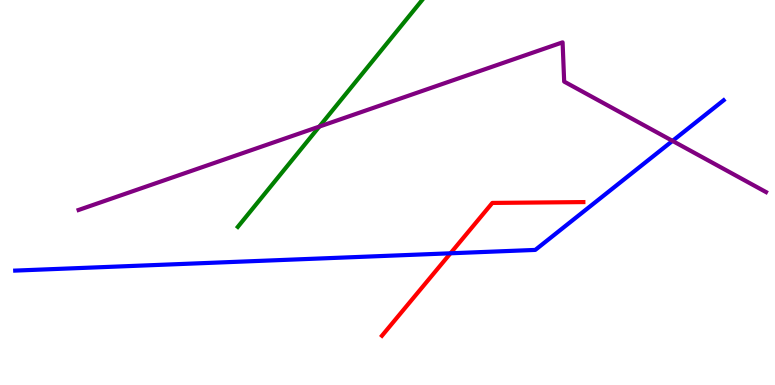[{'lines': ['blue', 'red'], 'intersections': [{'x': 5.81, 'y': 3.42}]}, {'lines': ['green', 'red'], 'intersections': []}, {'lines': ['purple', 'red'], 'intersections': []}, {'lines': ['blue', 'green'], 'intersections': []}, {'lines': ['blue', 'purple'], 'intersections': [{'x': 8.68, 'y': 6.34}]}, {'lines': ['green', 'purple'], 'intersections': [{'x': 4.12, 'y': 6.71}]}]